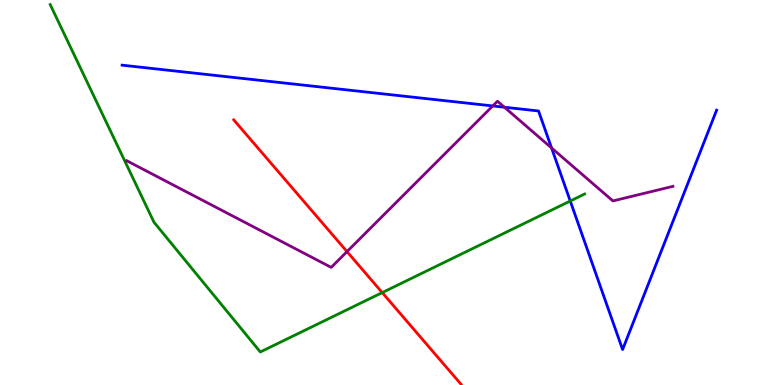[{'lines': ['blue', 'red'], 'intersections': []}, {'lines': ['green', 'red'], 'intersections': [{'x': 4.93, 'y': 2.4}]}, {'lines': ['purple', 'red'], 'intersections': [{'x': 4.48, 'y': 3.46}]}, {'lines': ['blue', 'green'], 'intersections': [{'x': 7.36, 'y': 4.78}]}, {'lines': ['blue', 'purple'], 'intersections': [{'x': 6.36, 'y': 7.25}, {'x': 6.51, 'y': 7.22}, {'x': 7.12, 'y': 6.16}]}, {'lines': ['green', 'purple'], 'intersections': []}]